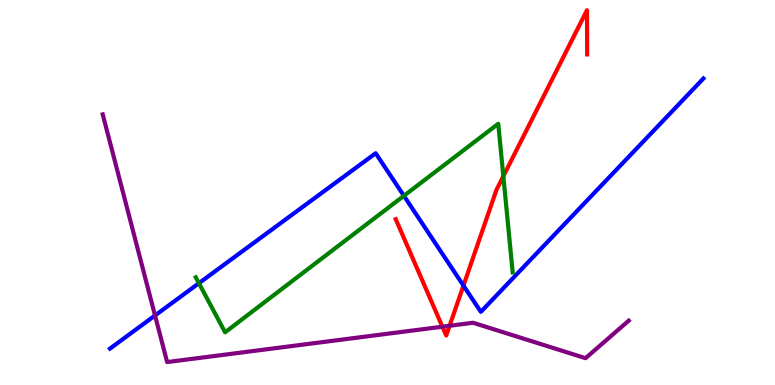[{'lines': ['blue', 'red'], 'intersections': [{'x': 5.98, 'y': 2.58}]}, {'lines': ['green', 'red'], 'intersections': [{'x': 6.49, 'y': 5.42}]}, {'lines': ['purple', 'red'], 'intersections': [{'x': 5.71, 'y': 1.51}, {'x': 5.8, 'y': 1.54}]}, {'lines': ['blue', 'green'], 'intersections': [{'x': 2.57, 'y': 2.64}, {'x': 5.21, 'y': 4.91}]}, {'lines': ['blue', 'purple'], 'intersections': [{'x': 2.0, 'y': 1.81}]}, {'lines': ['green', 'purple'], 'intersections': []}]